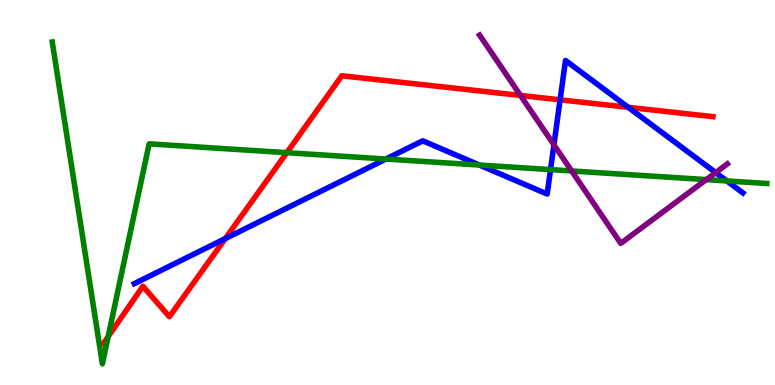[{'lines': ['blue', 'red'], 'intersections': [{'x': 2.91, 'y': 3.8}, {'x': 7.23, 'y': 7.41}, {'x': 8.11, 'y': 7.21}]}, {'lines': ['green', 'red'], 'intersections': [{'x': 1.4, 'y': 1.26}, {'x': 3.7, 'y': 6.03}]}, {'lines': ['purple', 'red'], 'intersections': [{'x': 6.72, 'y': 7.52}]}, {'lines': ['blue', 'green'], 'intersections': [{'x': 4.98, 'y': 5.87}, {'x': 6.19, 'y': 5.71}, {'x': 7.1, 'y': 5.59}, {'x': 9.38, 'y': 5.3}]}, {'lines': ['blue', 'purple'], 'intersections': [{'x': 7.15, 'y': 6.24}, {'x': 9.23, 'y': 5.52}]}, {'lines': ['green', 'purple'], 'intersections': [{'x': 7.38, 'y': 5.56}, {'x': 9.11, 'y': 5.33}]}]